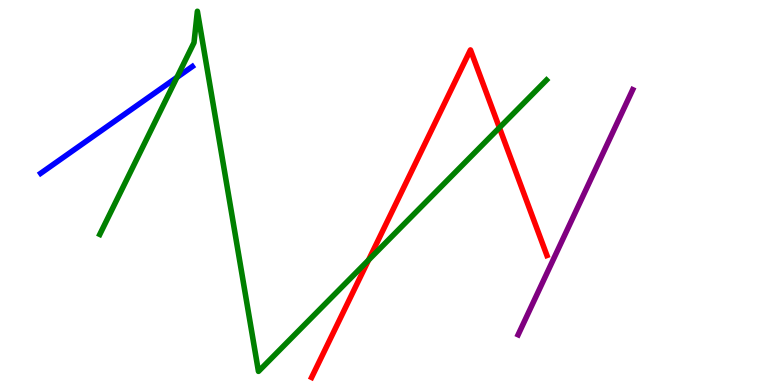[{'lines': ['blue', 'red'], 'intersections': []}, {'lines': ['green', 'red'], 'intersections': [{'x': 4.76, 'y': 3.25}, {'x': 6.44, 'y': 6.68}]}, {'lines': ['purple', 'red'], 'intersections': []}, {'lines': ['blue', 'green'], 'intersections': [{'x': 2.28, 'y': 7.99}]}, {'lines': ['blue', 'purple'], 'intersections': []}, {'lines': ['green', 'purple'], 'intersections': []}]